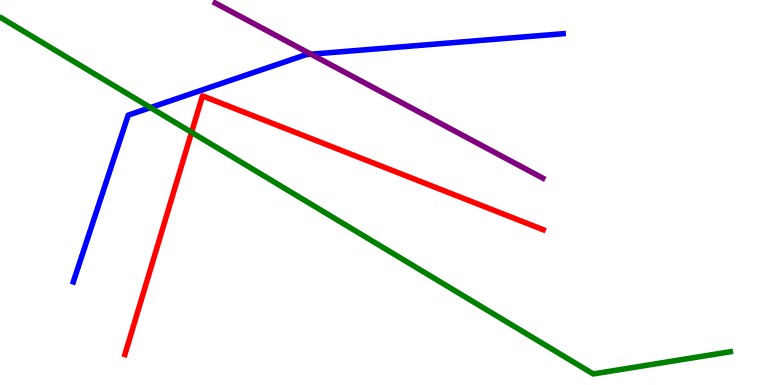[{'lines': ['blue', 'red'], 'intersections': []}, {'lines': ['green', 'red'], 'intersections': [{'x': 2.47, 'y': 6.56}]}, {'lines': ['purple', 'red'], 'intersections': []}, {'lines': ['blue', 'green'], 'intersections': [{'x': 1.94, 'y': 7.21}]}, {'lines': ['blue', 'purple'], 'intersections': [{'x': 4.01, 'y': 8.59}]}, {'lines': ['green', 'purple'], 'intersections': []}]